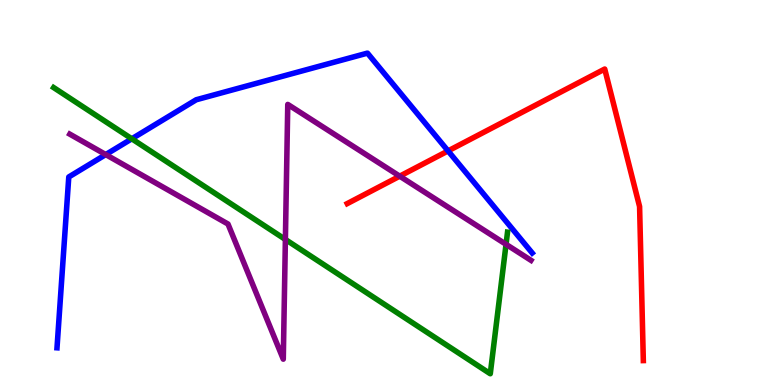[{'lines': ['blue', 'red'], 'intersections': [{'x': 5.78, 'y': 6.08}]}, {'lines': ['green', 'red'], 'intersections': []}, {'lines': ['purple', 'red'], 'intersections': [{'x': 5.16, 'y': 5.42}]}, {'lines': ['blue', 'green'], 'intersections': [{'x': 1.7, 'y': 6.4}]}, {'lines': ['blue', 'purple'], 'intersections': [{'x': 1.36, 'y': 5.99}]}, {'lines': ['green', 'purple'], 'intersections': [{'x': 3.68, 'y': 3.78}, {'x': 6.53, 'y': 3.65}]}]